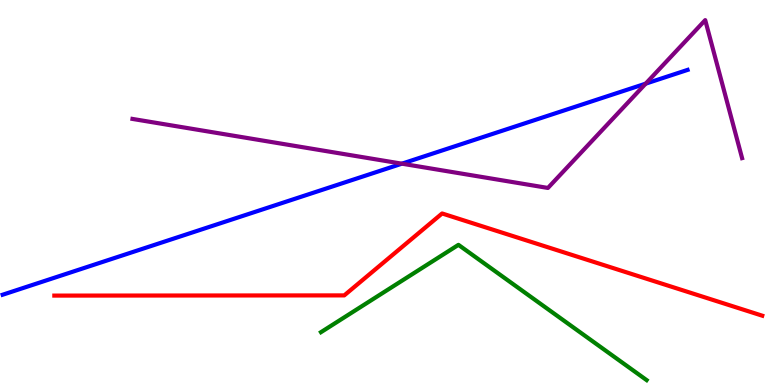[{'lines': ['blue', 'red'], 'intersections': []}, {'lines': ['green', 'red'], 'intersections': []}, {'lines': ['purple', 'red'], 'intersections': []}, {'lines': ['blue', 'green'], 'intersections': []}, {'lines': ['blue', 'purple'], 'intersections': [{'x': 5.19, 'y': 5.75}, {'x': 8.33, 'y': 7.83}]}, {'lines': ['green', 'purple'], 'intersections': []}]